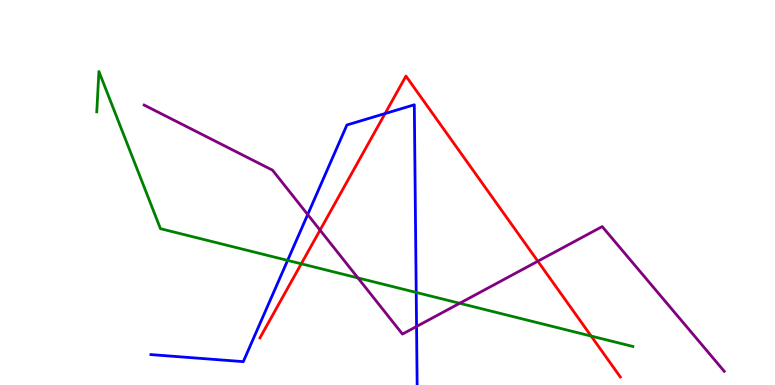[{'lines': ['blue', 'red'], 'intersections': [{'x': 4.97, 'y': 7.05}]}, {'lines': ['green', 'red'], 'intersections': [{'x': 3.89, 'y': 3.15}, {'x': 7.63, 'y': 1.27}]}, {'lines': ['purple', 'red'], 'intersections': [{'x': 4.13, 'y': 4.02}, {'x': 6.94, 'y': 3.22}]}, {'lines': ['blue', 'green'], 'intersections': [{'x': 3.71, 'y': 3.24}, {'x': 5.37, 'y': 2.4}]}, {'lines': ['blue', 'purple'], 'intersections': [{'x': 3.97, 'y': 4.43}, {'x': 5.37, 'y': 1.52}]}, {'lines': ['green', 'purple'], 'intersections': [{'x': 4.62, 'y': 2.78}, {'x': 5.93, 'y': 2.12}]}]